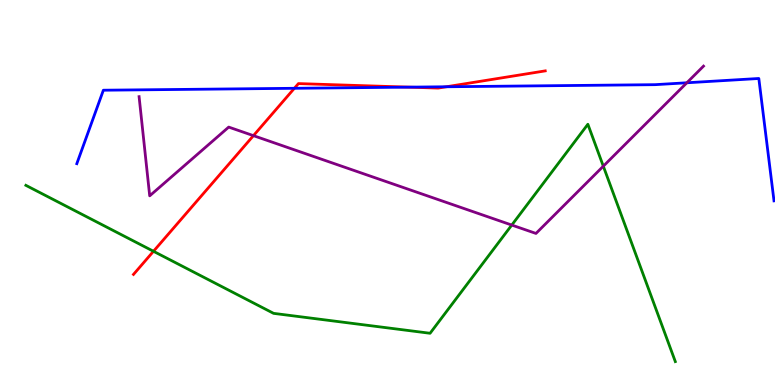[{'lines': ['blue', 'red'], 'intersections': [{'x': 3.8, 'y': 7.71}, {'x': 5.28, 'y': 7.74}, {'x': 5.76, 'y': 7.75}]}, {'lines': ['green', 'red'], 'intersections': [{'x': 1.98, 'y': 3.47}]}, {'lines': ['purple', 'red'], 'intersections': [{'x': 3.27, 'y': 6.48}]}, {'lines': ['blue', 'green'], 'intersections': []}, {'lines': ['blue', 'purple'], 'intersections': [{'x': 8.86, 'y': 7.85}]}, {'lines': ['green', 'purple'], 'intersections': [{'x': 6.6, 'y': 4.15}, {'x': 7.78, 'y': 5.68}]}]